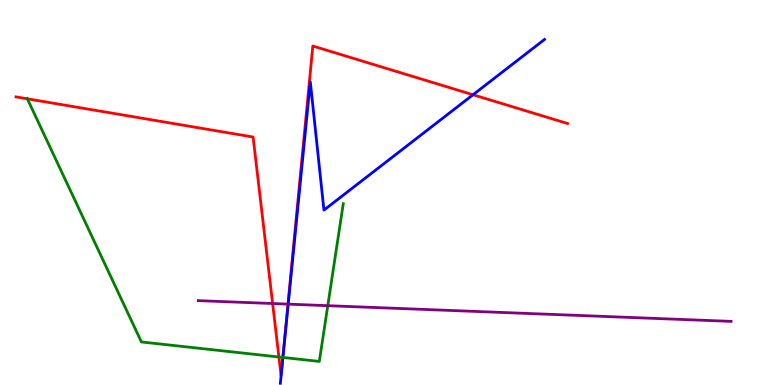[{'lines': ['blue', 'red'], 'intersections': [{'x': 6.1, 'y': 7.54}]}, {'lines': ['green', 'red'], 'intersections': [{'x': 0.353, 'y': 7.43}, {'x': 3.6, 'y': 0.727}, {'x': 3.65, 'y': 0.716}]}, {'lines': ['purple', 'red'], 'intersections': [{'x': 3.52, 'y': 2.12}, {'x': 3.72, 'y': 2.1}]}, {'lines': ['blue', 'green'], 'intersections': [{'x': 3.65, 'y': 0.716}]}, {'lines': ['blue', 'purple'], 'intersections': [{'x': 3.72, 'y': 2.1}]}, {'lines': ['green', 'purple'], 'intersections': [{'x': 4.23, 'y': 2.06}]}]